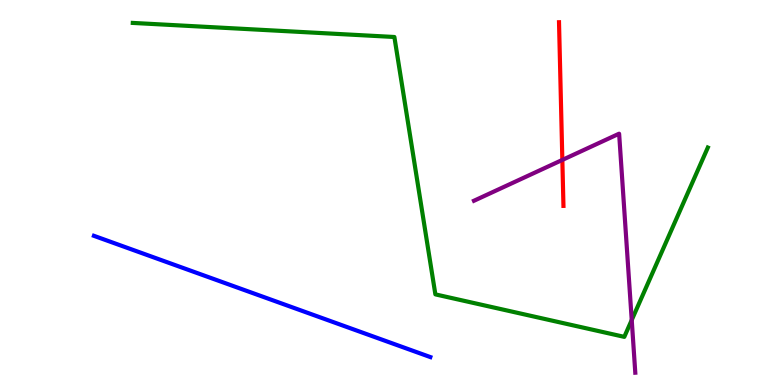[{'lines': ['blue', 'red'], 'intersections': []}, {'lines': ['green', 'red'], 'intersections': []}, {'lines': ['purple', 'red'], 'intersections': [{'x': 7.26, 'y': 5.85}]}, {'lines': ['blue', 'green'], 'intersections': []}, {'lines': ['blue', 'purple'], 'intersections': []}, {'lines': ['green', 'purple'], 'intersections': [{'x': 8.15, 'y': 1.69}]}]